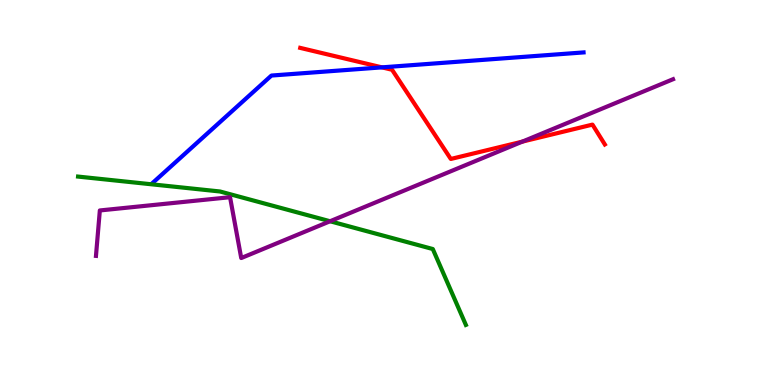[{'lines': ['blue', 'red'], 'intersections': [{'x': 4.93, 'y': 8.25}]}, {'lines': ['green', 'red'], 'intersections': []}, {'lines': ['purple', 'red'], 'intersections': [{'x': 6.74, 'y': 6.32}]}, {'lines': ['blue', 'green'], 'intersections': []}, {'lines': ['blue', 'purple'], 'intersections': []}, {'lines': ['green', 'purple'], 'intersections': [{'x': 4.26, 'y': 4.25}]}]